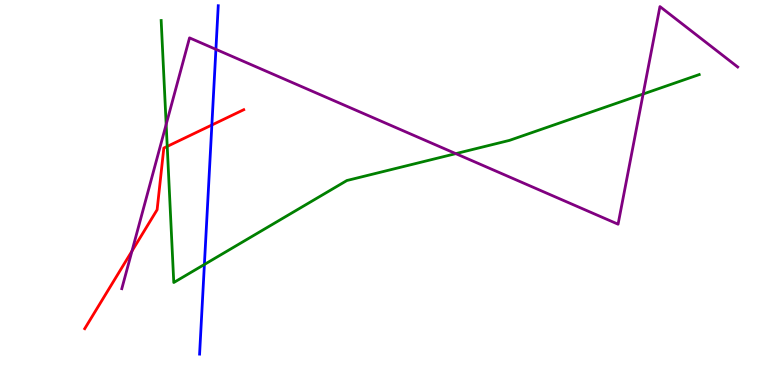[{'lines': ['blue', 'red'], 'intersections': [{'x': 2.73, 'y': 6.75}]}, {'lines': ['green', 'red'], 'intersections': [{'x': 2.16, 'y': 6.2}]}, {'lines': ['purple', 'red'], 'intersections': [{'x': 1.7, 'y': 3.48}]}, {'lines': ['blue', 'green'], 'intersections': [{'x': 2.64, 'y': 3.13}]}, {'lines': ['blue', 'purple'], 'intersections': [{'x': 2.79, 'y': 8.72}]}, {'lines': ['green', 'purple'], 'intersections': [{'x': 2.14, 'y': 6.77}, {'x': 5.88, 'y': 6.01}, {'x': 8.3, 'y': 7.56}]}]